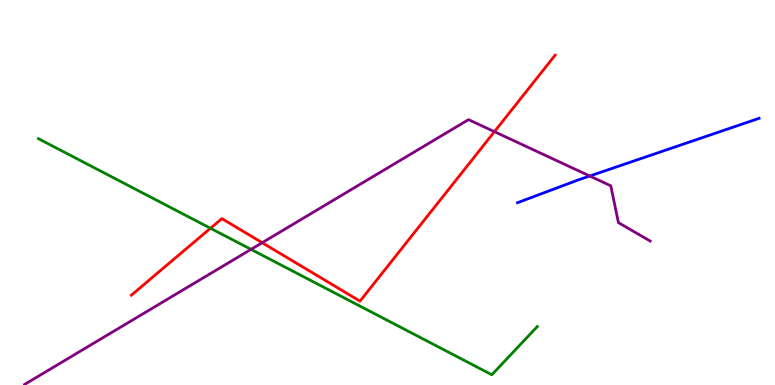[{'lines': ['blue', 'red'], 'intersections': []}, {'lines': ['green', 'red'], 'intersections': [{'x': 2.72, 'y': 4.07}]}, {'lines': ['purple', 'red'], 'intersections': [{'x': 3.38, 'y': 3.7}, {'x': 6.38, 'y': 6.58}]}, {'lines': ['blue', 'green'], 'intersections': []}, {'lines': ['blue', 'purple'], 'intersections': [{'x': 7.61, 'y': 5.43}]}, {'lines': ['green', 'purple'], 'intersections': [{'x': 3.24, 'y': 3.52}]}]